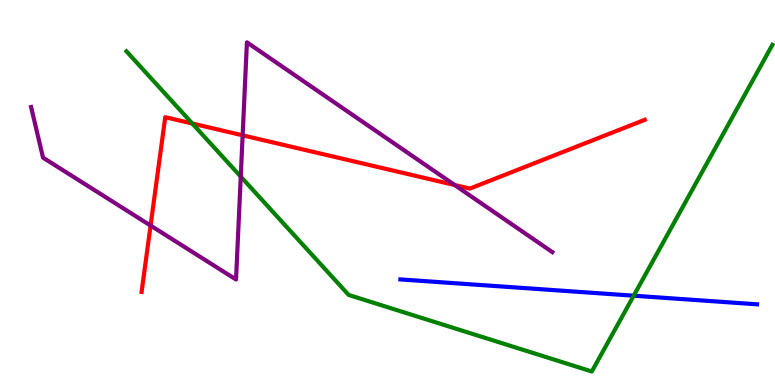[{'lines': ['blue', 'red'], 'intersections': []}, {'lines': ['green', 'red'], 'intersections': [{'x': 2.48, 'y': 6.79}]}, {'lines': ['purple', 'red'], 'intersections': [{'x': 1.94, 'y': 4.14}, {'x': 3.13, 'y': 6.49}, {'x': 5.87, 'y': 5.19}]}, {'lines': ['blue', 'green'], 'intersections': [{'x': 8.18, 'y': 2.32}]}, {'lines': ['blue', 'purple'], 'intersections': []}, {'lines': ['green', 'purple'], 'intersections': [{'x': 3.11, 'y': 5.41}]}]